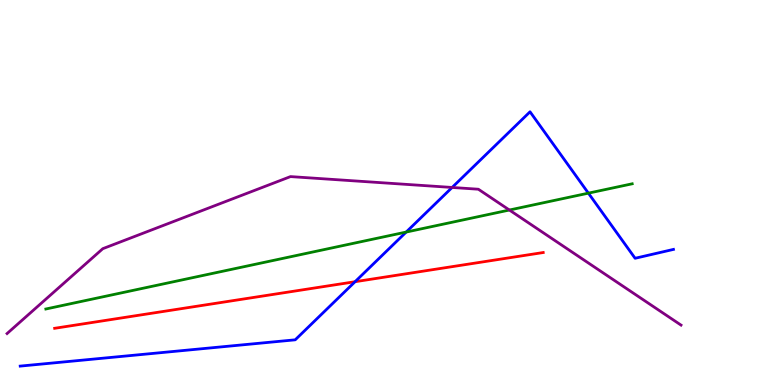[{'lines': ['blue', 'red'], 'intersections': [{'x': 4.58, 'y': 2.68}]}, {'lines': ['green', 'red'], 'intersections': []}, {'lines': ['purple', 'red'], 'intersections': []}, {'lines': ['blue', 'green'], 'intersections': [{'x': 5.24, 'y': 3.97}, {'x': 7.59, 'y': 4.98}]}, {'lines': ['blue', 'purple'], 'intersections': [{'x': 5.83, 'y': 5.13}]}, {'lines': ['green', 'purple'], 'intersections': [{'x': 6.57, 'y': 4.54}]}]